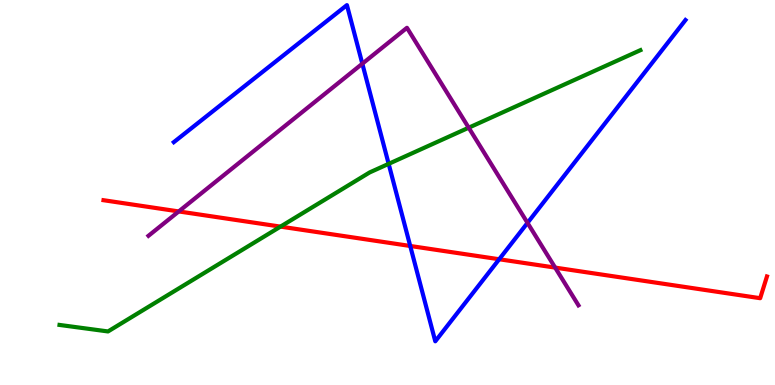[{'lines': ['blue', 'red'], 'intersections': [{'x': 5.29, 'y': 3.61}, {'x': 6.44, 'y': 3.27}]}, {'lines': ['green', 'red'], 'intersections': [{'x': 3.62, 'y': 4.11}]}, {'lines': ['purple', 'red'], 'intersections': [{'x': 2.31, 'y': 4.51}, {'x': 7.16, 'y': 3.05}]}, {'lines': ['blue', 'green'], 'intersections': [{'x': 5.01, 'y': 5.74}]}, {'lines': ['blue', 'purple'], 'intersections': [{'x': 4.68, 'y': 8.35}, {'x': 6.81, 'y': 4.21}]}, {'lines': ['green', 'purple'], 'intersections': [{'x': 6.05, 'y': 6.68}]}]